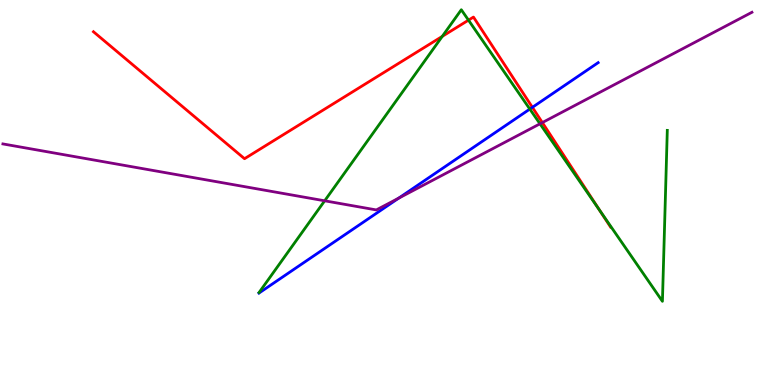[{'lines': ['blue', 'red'], 'intersections': [{'x': 6.87, 'y': 7.21}]}, {'lines': ['green', 'red'], 'intersections': [{'x': 5.71, 'y': 9.06}, {'x': 6.04, 'y': 9.48}, {'x': 7.73, 'y': 4.55}]}, {'lines': ['purple', 'red'], 'intersections': [{'x': 7.0, 'y': 6.82}]}, {'lines': ['blue', 'green'], 'intersections': [{'x': 6.84, 'y': 7.17}]}, {'lines': ['blue', 'purple'], 'intersections': [{'x': 5.14, 'y': 4.85}]}, {'lines': ['green', 'purple'], 'intersections': [{'x': 4.19, 'y': 4.78}, {'x': 6.97, 'y': 6.78}]}]